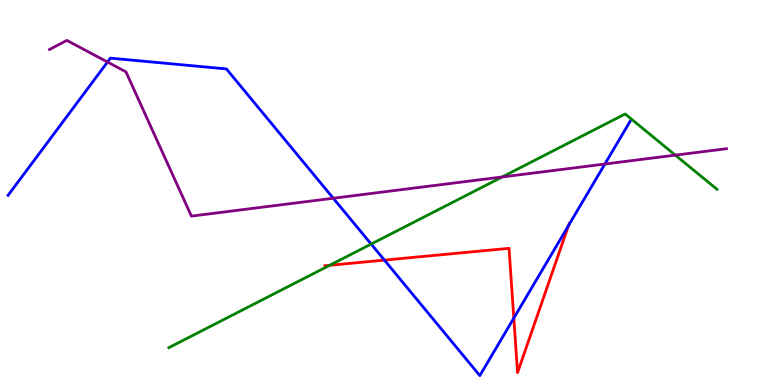[{'lines': ['blue', 'red'], 'intersections': [{'x': 4.96, 'y': 3.24}, {'x': 6.63, 'y': 1.74}, {'x': 7.34, 'y': 4.14}]}, {'lines': ['green', 'red'], 'intersections': [{'x': 4.25, 'y': 3.11}]}, {'lines': ['purple', 'red'], 'intersections': []}, {'lines': ['blue', 'green'], 'intersections': [{'x': 4.79, 'y': 3.66}]}, {'lines': ['blue', 'purple'], 'intersections': [{'x': 1.39, 'y': 8.39}, {'x': 4.3, 'y': 4.85}, {'x': 7.8, 'y': 5.74}]}, {'lines': ['green', 'purple'], 'intersections': [{'x': 6.48, 'y': 5.4}, {'x': 8.71, 'y': 5.97}]}]